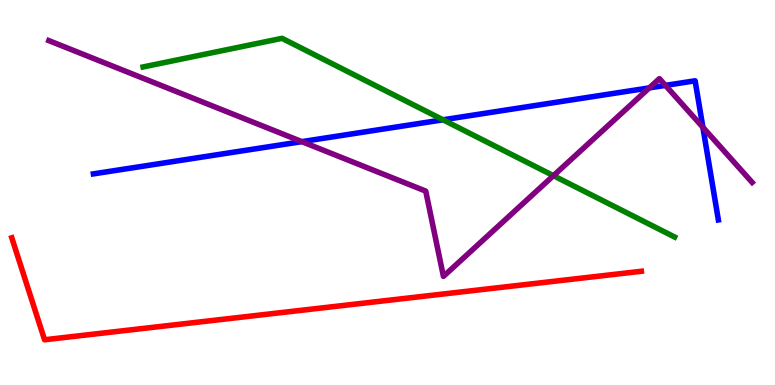[{'lines': ['blue', 'red'], 'intersections': []}, {'lines': ['green', 'red'], 'intersections': []}, {'lines': ['purple', 'red'], 'intersections': []}, {'lines': ['blue', 'green'], 'intersections': [{'x': 5.72, 'y': 6.89}]}, {'lines': ['blue', 'purple'], 'intersections': [{'x': 3.89, 'y': 6.32}, {'x': 8.38, 'y': 7.72}, {'x': 8.59, 'y': 7.78}, {'x': 9.07, 'y': 6.69}]}, {'lines': ['green', 'purple'], 'intersections': [{'x': 7.14, 'y': 5.44}]}]